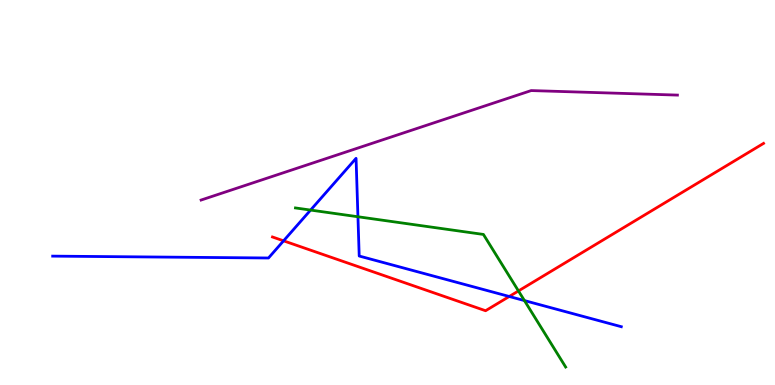[{'lines': ['blue', 'red'], 'intersections': [{'x': 3.66, 'y': 3.74}, {'x': 6.57, 'y': 2.3}]}, {'lines': ['green', 'red'], 'intersections': [{'x': 6.69, 'y': 2.44}]}, {'lines': ['purple', 'red'], 'intersections': []}, {'lines': ['blue', 'green'], 'intersections': [{'x': 4.01, 'y': 4.54}, {'x': 4.62, 'y': 4.37}, {'x': 6.77, 'y': 2.19}]}, {'lines': ['blue', 'purple'], 'intersections': []}, {'lines': ['green', 'purple'], 'intersections': []}]